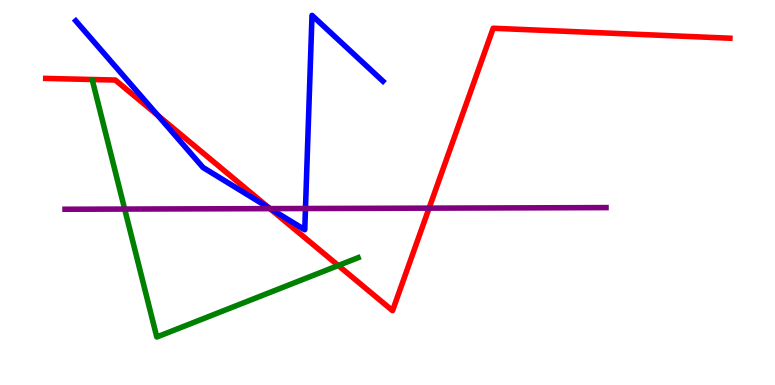[{'lines': ['blue', 'red'], 'intersections': [{'x': 2.04, 'y': 7.0}, {'x': 3.47, 'y': 4.6}]}, {'lines': ['green', 'red'], 'intersections': [{'x': 4.37, 'y': 3.1}]}, {'lines': ['purple', 'red'], 'intersections': [{'x': 3.48, 'y': 4.58}, {'x': 5.54, 'y': 4.59}]}, {'lines': ['blue', 'green'], 'intersections': []}, {'lines': ['blue', 'purple'], 'intersections': [{'x': 3.49, 'y': 4.58}, {'x': 3.94, 'y': 4.58}]}, {'lines': ['green', 'purple'], 'intersections': [{'x': 1.61, 'y': 4.57}]}]